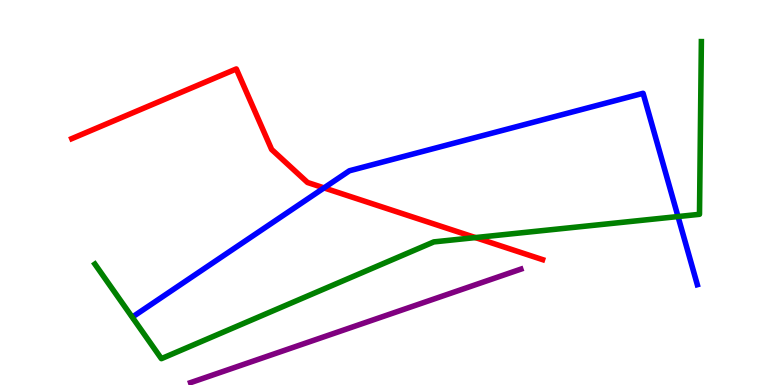[{'lines': ['blue', 'red'], 'intersections': [{'x': 4.18, 'y': 5.12}]}, {'lines': ['green', 'red'], 'intersections': [{'x': 6.13, 'y': 3.83}]}, {'lines': ['purple', 'red'], 'intersections': []}, {'lines': ['blue', 'green'], 'intersections': [{'x': 8.75, 'y': 4.38}]}, {'lines': ['blue', 'purple'], 'intersections': []}, {'lines': ['green', 'purple'], 'intersections': []}]